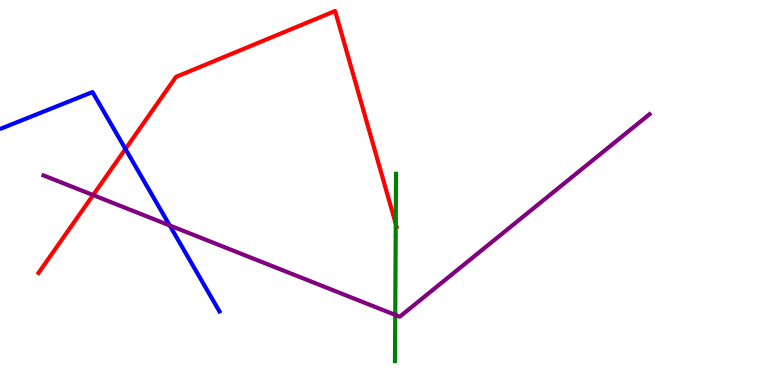[{'lines': ['blue', 'red'], 'intersections': [{'x': 1.62, 'y': 6.13}]}, {'lines': ['green', 'red'], 'intersections': [{'x': 5.11, 'y': 4.19}]}, {'lines': ['purple', 'red'], 'intersections': [{'x': 1.2, 'y': 4.93}]}, {'lines': ['blue', 'green'], 'intersections': []}, {'lines': ['blue', 'purple'], 'intersections': [{'x': 2.19, 'y': 4.14}]}, {'lines': ['green', 'purple'], 'intersections': [{'x': 5.1, 'y': 1.82}]}]